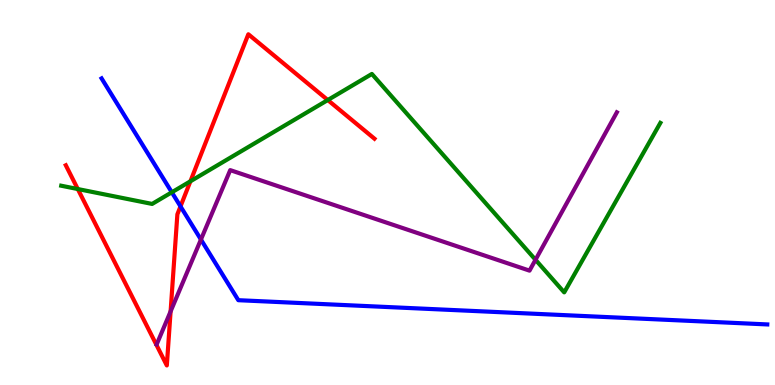[{'lines': ['blue', 'red'], 'intersections': [{'x': 2.33, 'y': 4.64}]}, {'lines': ['green', 'red'], 'intersections': [{'x': 1.0, 'y': 5.09}, {'x': 2.46, 'y': 5.29}, {'x': 4.23, 'y': 7.4}]}, {'lines': ['purple', 'red'], 'intersections': [{'x': 2.2, 'y': 1.91}]}, {'lines': ['blue', 'green'], 'intersections': [{'x': 2.22, 'y': 5.01}]}, {'lines': ['blue', 'purple'], 'intersections': [{'x': 2.59, 'y': 3.78}]}, {'lines': ['green', 'purple'], 'intersections': [{'x': 6.91, 'y': 3.25}]}]